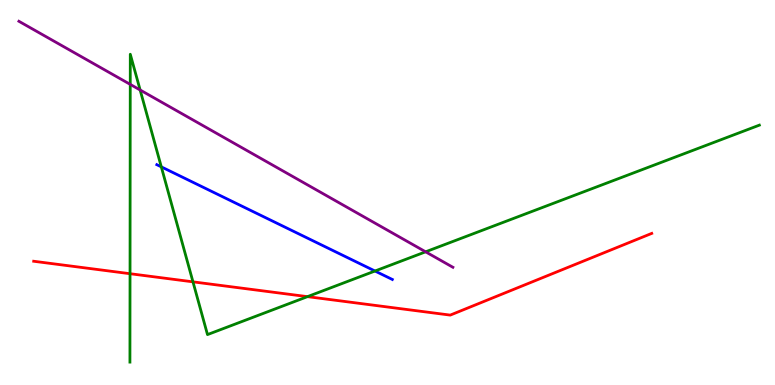[{'lines': ['blue', 'red'], 'intersections': []}, {'lines': ['green', 'red'], 'intersections': [{'x': 1.68, 'y': 2.89}, {'x': 2.49, 'y': 2.68}, {'x': 3.97, 'y': 2.29}]}, {'lines': ['purple', 'red'], 'intersections': []}, {'lines': ['blue', 'green'], 'intersections': [{'x': 2.08, 'y': 5.67}, {'x': 4.84, 'y': 2.96}]}, {'lines': ['blue', 'purple'], 'intersections': []}, {'lines': ['green', 'purple'], 'intersections': [{'x': 1.68, 'y': 7.81}, {'x': 1.81, 'y': 7.66}, {'x': 5.49, 'y': 3.46}]}]